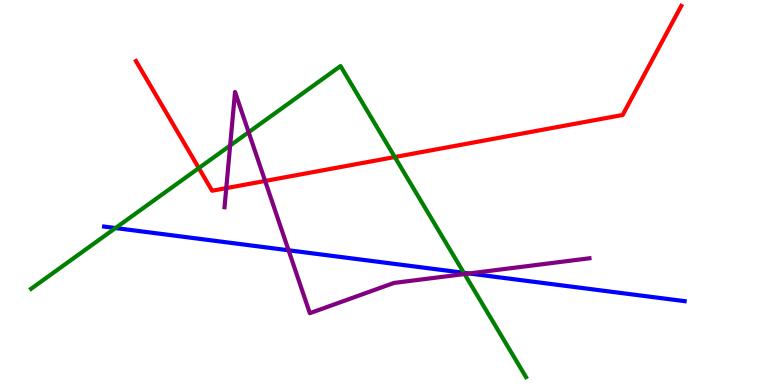[{'lines': ['blue', 'red'], 'intersections': []}, {'lines': ['green', 'red'], 'intersections': [{'x': 2.57, 'y': 5.63}, {'x': 5.09, 'y': 5.92}]}, {'lines': ['purple', 'red'], 'intersections': [{'x': 2.92, 'y': 5.11}, {'x': 3.42, 'y': 5.3}]}, {'lines': ['blue', 'green'], 'intersections': [{'x': 1.49, 'y': 4.08}, {'x': 5.98, 'y': 2.91}]}, {'lines': ['blue', 'purple'], 'intersections': [{'x': 3.72, 'y': 3.5}, {'x': 6.05, 'y': 2.9}]}, {'lines': ['green', 'purple'], 'intersections': [{'x': 2.97, 'y': 6.22}, {'x': 3.21, 'y': 6.57}, {'x': 5.99, 'y': 2.88}]}]